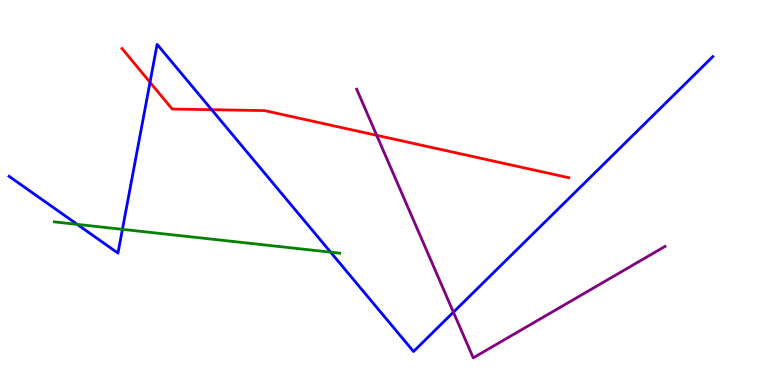[{'lines': ['blue', 'red'], 'intersections': [{'x': 1.94, 'y': 7.86}, {'x': 2.73, 'y': 7.15}]}, {'lines': ['green', 'red'], 'intersections': []}, {'lines': ['purple', 'red'], 'intersections': [{'x': 4.86, 'y': 6.49}]}, {'lines': ['blue', 'green'], 'intersections': [{'x': 0.997, 'y': 4.17}, {'x': 1.58, 'y': 4.04}, {'x': 4.27, 'y': 3.45}]}, {'lines': ['blue', 'purple'], 'intersections': [{'x': 5.85, 'y': 1.89}]}, {'lines': ['green', 'purple'], 'intersections': []}]